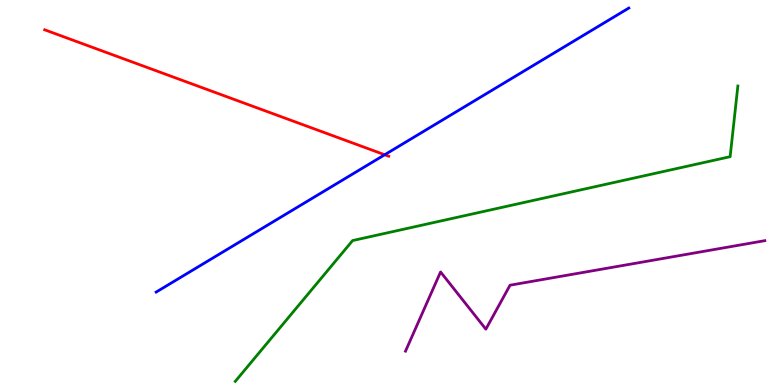[{'lines': ['blue', 'red'], 'intersections': [{'x': 4.96, 'y': 5.98}]}, {'lines': ['green', 'red'], 'intersections': []}, {'lines': ['purple', 'red'], 'intersections': []}, {'lines': ['blue', 'green'], 'intersections': []}, {'lines': ['blue', 'purple'], 'intersections': []}, {'lines': ['green', 'purple'], 'intersections': []}]